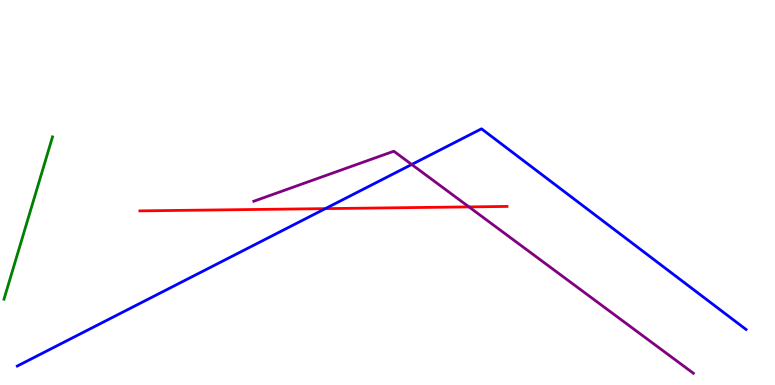[{'lines': ['blue', 'red'], 'intersections': [{'x': 4.2, 'y': 4.58}]}, {'lines': ['green', 'red'], 'intersections': []}, {'lines': ['purple', 'red'], 'intersections': [{'x': 6.05, 'y': 4.63}]}, {'lines': ['blue', 'green'], 'intersections': []}, {'lines': ['blue', 'purple'], 'intersections': [{'x': 5.31, 'y': 5.73}]}, {'lines': ['green', 'purple'], 'intersections': []}]